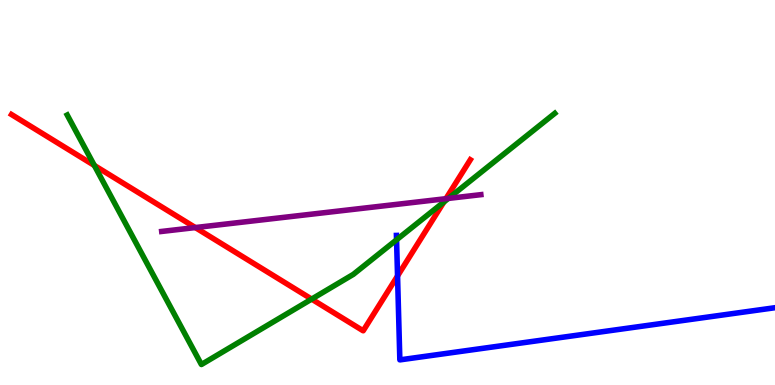[{'lines': ['blue', 'red'], 'intersections': [{'x': 5.13, 'y': 2.83}]}, {'lines': ['green', 'red'], 'intersections': [{'x': 1.22, 'y': 5.7}, {'x': 4.02, 'y': 2.23}, {'x': 5.73, 'y': 4.75}]}, {'lines': ['purple', 'red'], 'intersections': [{'x': 2.52, 'y': 4.09}, {'x': 5.75, 'y': 4.84}]}, {'lines': ['blue', 'green'], 'intersections': [{'x': 5.12, 'y': 3.77}]}, {'lines': ['blue', 'purple'], 'intersections': []}, {'lines': ['green', 'purple'], 'intersections': [{'x': 5.79, 'y': 4.85}]}]